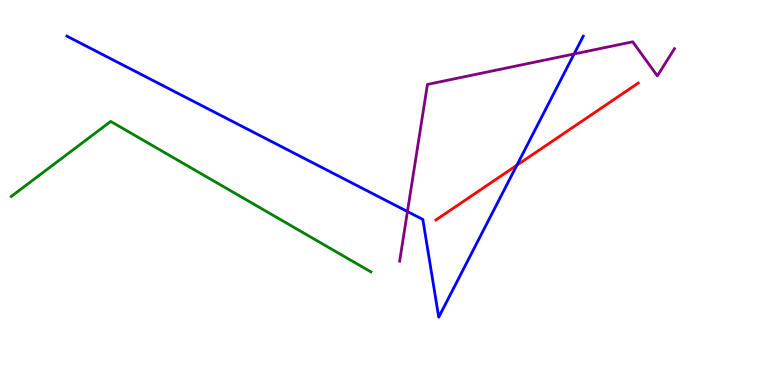[{'lines': ['blue', 'red'], 'intersections': [{'x': 6.67, 'y': 5.71}]}, {'lines': ['green', 'red'], 'intersections': []}, {'lines': ['purple', 'red'], 'intersections': []}, {'lines': ['blue', 'green'], 'intersections': []}, {'lines': ['blue', 'purple'], 'intersections': [{'x': 5.26, 'y': 4.51}, {'x': 7.41, 'y': 8.6}]}, {'lines': ['green', 'purple'], 'intersections': []}]